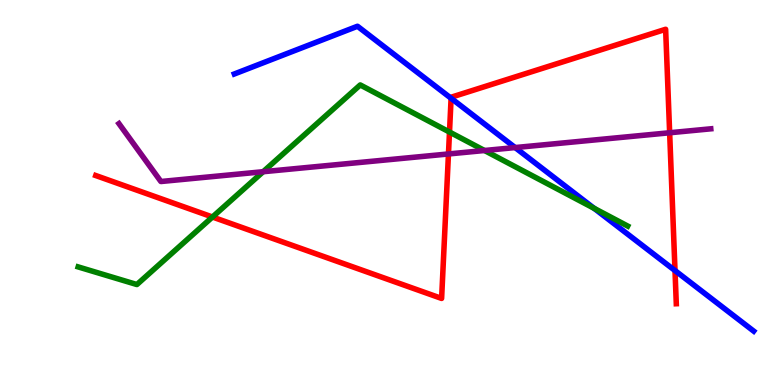[{'lines': ['blue', 'red'], 'intersections': [{'x': 5.82, 'y': 7.45}, {'x': 8.71, 'y': 2.97}]}, {'lines': ['green', 'red'], 'intersections': [{'x': 2.74, 'y': 4.36}, {'x': 5.8, 'y': 6.57}]}, {'lines': ['purple', 'red'], 'intersections': [{'x': 5.79, 'y': 6.0}, {'x': 8.64, 'y': 6.55}]}, {'lines': ['blue', 'green'], 'intersections': [{'x': 7.67, 'y': 4.59}]}, {'lines': ['blue', 'purple'], 'intersections': [{'x': 6.65, 'y': 6.17}]}, {'lines': ['green', 'purple'], 'intersections': [{'x': 3.4, 'y': 5.54}, {'x': 6.25, 'y': 6.09}]}]